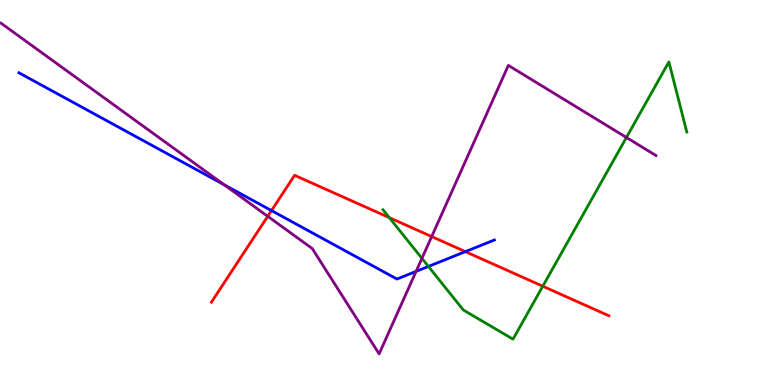[{'lines': ['blue', 'red'], 'intersections': [{'x': 3.5, 'y': 4.53}, {'x': 6.0, 'y': 3.46}]}, {'lines': ['green', 'red'], 'intersections': [{'x': 5.02, 'y': 4.35}, {'x': 7.0, 'y': 2.57}]}, {'lines': ['purple', 'red'], 'intersections': [{'x': 3.45, 'y': 4.38}, {'x': 5.57, 'y': 3.86}]}, {'lines': ['blue', 'green'], 'intersections': [{'x': 5.53, 'y': 3.08}]}, {'lines': ['blue', 'purple'], 'intersections': [{'x': 2.89, 'y': 5.2}, {'x': 5.37, 'y': 2.95}]}, {'lines': ['green', 'purple'], 'intersections': [{'x': 5.44, 'y': 3.29}, {'x': 8.08, 'y': 6.43}]}]